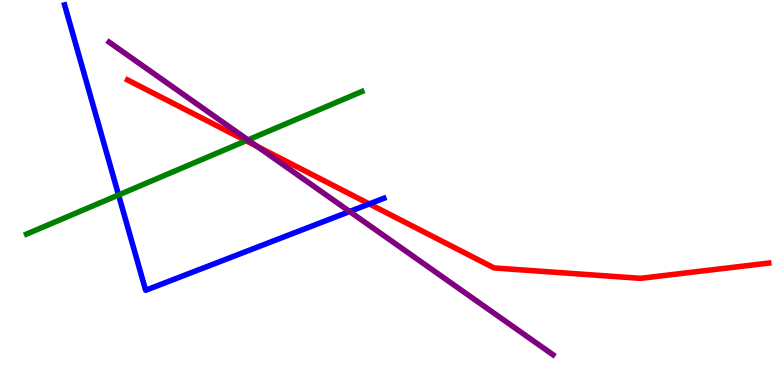[{'lines': ['blue', 'red'], 'intersections': [{'x': 4.76, 'y': 4.7}]}, {'lines': ['green', 'red'], 'intersections': [{'x': 3.18, 'y': 6.34}]}, {'lines': ['purple', 'red'], 'intersections': [{'x': 3.32, 'y': 6.2}]}, {'lines': ['blue', 'green'], 'intersections': [{'x': 1.53, 'y': 4.94}]}, {'lines': ['blue', 'purple'], 'intersections': [{'x': 4.51, 'y': 4.51}]}, {'lines': ['green', 'purple'], 'intersections': [{'x': 3.2, 'y': 6.37}]}]